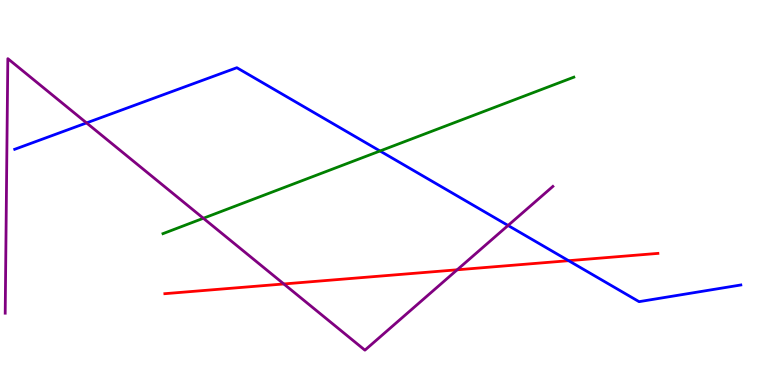[{'lines': ['blue', 'red'], 'intersections': [{'x': 7.34, 'y': 3.23}]}, {'lines': ['green', 'red'], 'intersections': []}, {'lines': ['purple', 'red'], 'intersections': [{'x': 3.66, 'y': 2.62}, {'x': 5.9, 'y': 2.99}]}, {'lines': ['blue', 'green'], 'intersections': [{'x': 4.9, 'y': 6.08}]}, {'lines': ['blue', 'purple'], 'intersections': [{'x': 1.12, 'y': 6.81}, {'x': 6.56, 'y': 4.14}]}, {'lines': ['green', 'purple'], 'intersections': [{'x': 2.62, 'y': 4.33}]}]